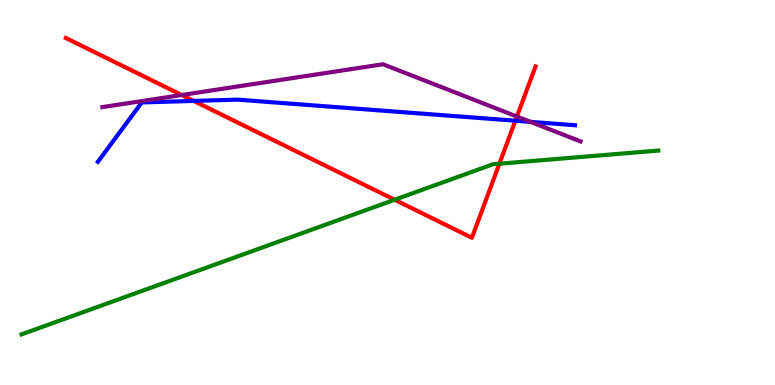[{'lines': ['blue', 'red'], 'intersections': [{'x': 2.5, 'y': 7.38}, {'x': 6.65, 'y': 6.86}]}, {'lines': ['green', 'red'], 'intersections': [{'x': 5.09, 'y': 4.81}, {'x': 6.44, 'y': 5.75}]}, {'lines': ['purple', 'red'], 'intersections': [{'x': 2.34, 'y': 7.53}, {'x': 6.67, 'y': 6.97}]}, {'lines': ['blue', 'green'], 'intersections': []}, {'lines': ['blue', 'purple'], 'intersections': [{'x': 6.85, 'y': 6.83}]}, {'lines': ['green', 'purple'], 'intersections': []}]